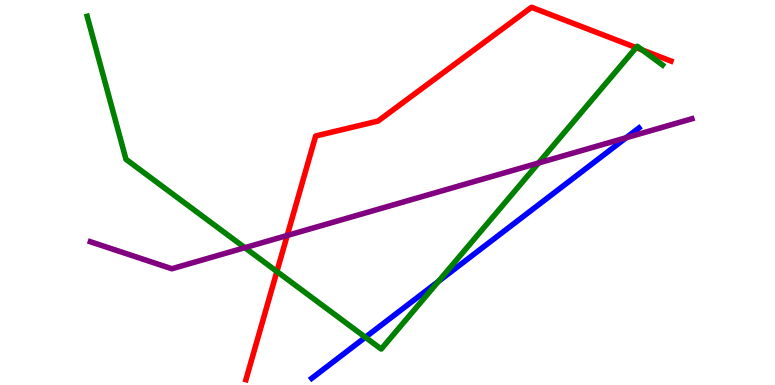[{'lines': ['blue', 'red'], 'intersections': []}, {'lines': ['green', 'red'], 'intersections': [{'x': 3.57, 'y': 2.95}, {'x': 8.21, 'y': 8.76}, {'x': 8.29, 'y': 8.7}]}, {'lines': ['purple', 'red'], 'intersections': [{'x': 3.71, 'y': 3.88}]}, {'lines': ['blue', 'green'], 'intersections': [{'x': 4.71, 'y': 1.24}, {'x': 5.66, 'y': 2.69}]}, {'lines': ['blue', 'purple'], 'intersections': [{'x': 8.08, 'y': 6.42}]}, {'lines': ['green', 'purple'], 'intersections': [{'x': 3.16, 'y': 3.57}, {'x': 6.95, 'y': 5.77}]}]